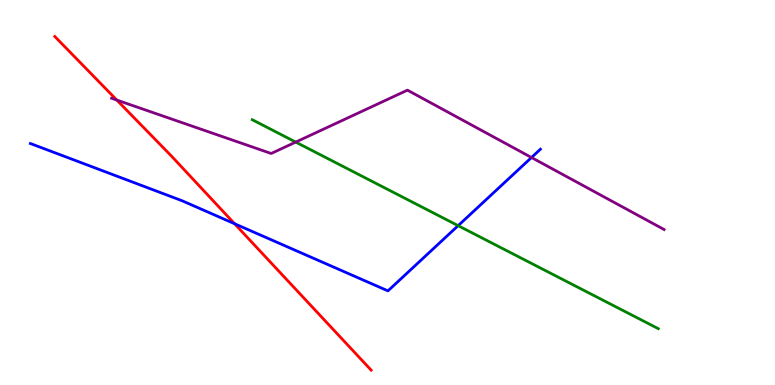[{'lines': ['blue', 'red'], 'intersections': [{'x': 3.03, 'y': 4.19}]}, {'lines': ['green', 'red'], 'intersections': []}, {'lines': ['purple', 'red'], 'intersections': [{'x': 1.51, 'y': 7.4}]}, {'lines': ['blue', 'green'], 'intersections': [{'x': 5.91, 'y': 4.14}]}, {'lines': ['blue', 'purple'], 'intersections': [{'x': 6.86, 'y': 5.91}]}, {'lines': ['green', 'purple'], 'intersections': [{'x': 3.82, 'y': 6.31}]}]